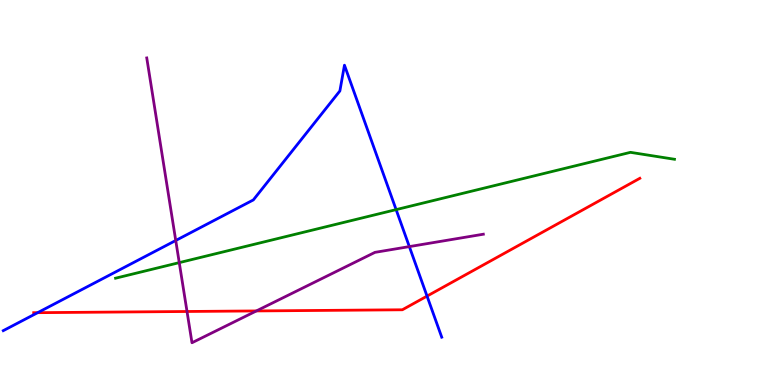[{'lines': ['blue', 'red'], 'intersections': [{'x': 0.486, 'y': 1.88}, {'x': 5.51, 'y': 2.31}]}, {'lines': ['green', 'red'], 'intersections': []}, {'lines': ['purple', 'red'], 'intersections': [{'x': 2.41, 'y': 1.91}, {'x': 3.31, 'y': 1.92}]}, {'lines': ['blue', 'green'], 'intersections': [{'x': 5.11, 'y': 4.56}]}, {'lines': ['blue', 'purple'], 'intersections': [{'x': 2.27, 'y': 3.75}, {'x': 5.28, 'y': 3.59}]}, {'lines': ['green', 'purple'], 'intersections': [{'x': 2.31, 'y': 3.18}]}]